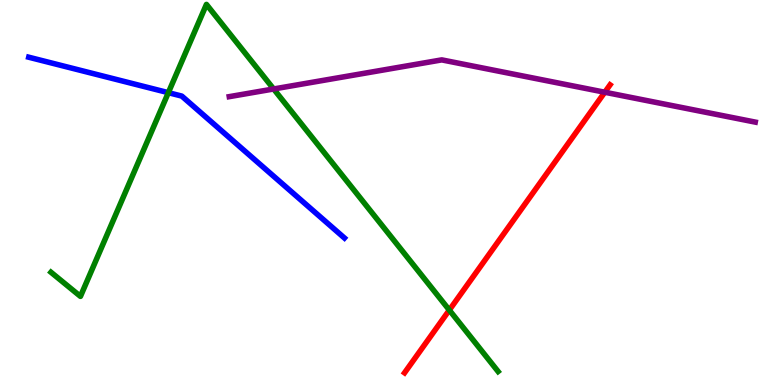[{'lines': ['blue', 'red'], 'intersections': []}, {'lines': ['green', 'red'], 'intersections': [{'x': 5.8, 'y': 1.95}]}, {'lines': ['purple', 'red'], 'intersections': [{'x': 7.8, 'y': 7.6}]}, {'lines': ['blue', 'green'], 'intersections': [{'x': 2.17, 'y': 7.59}]}, {'lines': ['blue', 'purple'], 'intersections': []}, {'lines': ['green', 'purple'], 'intersections': [{'x': 3.53, 'y': 7.69}]}]